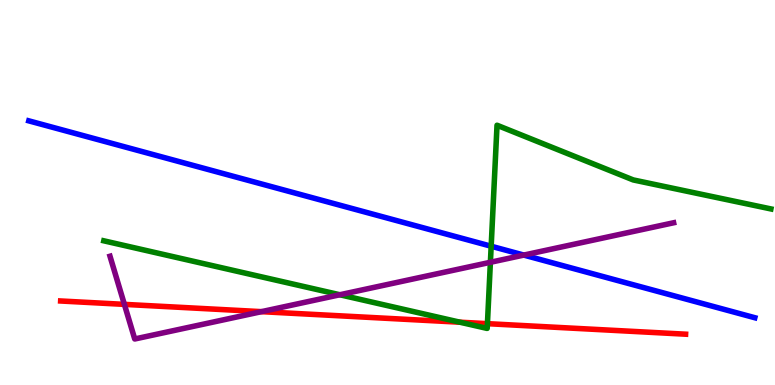[{'lines': ['blue', 'red'], 'intersections': []}, {'lines': ['green', 'red'], 'intersections': [{'x': 5.93, 'y': 1.63}, {'x': 6.29, 'y': 1.59}]}, {'lines': ['purple', 'red'], 'intersections': [{'x': 1.6, 'y': 2.09}, {'x': 3.37, 'y': 1.91}]}, {'lines': ['blue', 'green'], 'intersections': [{'x': 6.34, 'y': 3.6}]}, {'lines': ['blue', 'purple'], 'intersections': [{'x': 6.76, 'y': 3.37}]}, {'lines': ['green', 'purple'], 'intersections': [{'x': 4.38, 'y': 2.34}, {'x': 6.33, 'y': 3.19}]}]